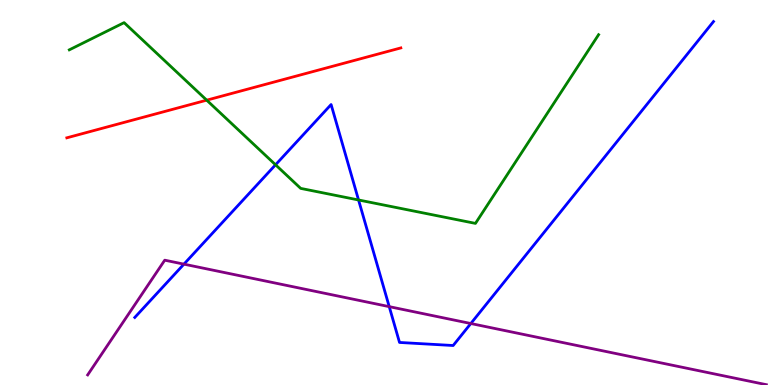[{'lines': ['blue', 'red'], 'intersections': []}, {'lines': ['green', 'red'], 'intersections': [{'x': 2.67, 'y': 7.4}]}, {'lines': ['purple', 'red'], 'intersections': []}, {'lines': ['blue', 'green'], 'intersections': [{'x': 3.56, 'y': 5.72}, {'x': 4.63, 'y': 4.81}]}, {'lines': ['blue', 'purple'], 'intersections': [{'x': 2.37, 'y': 3.14}, {'x': 5.02, 'y': 2.04}, {'x': 6.08, 'y': 1.6}]}, {'lines': ['green', 'purple'], 'intersections': []}]